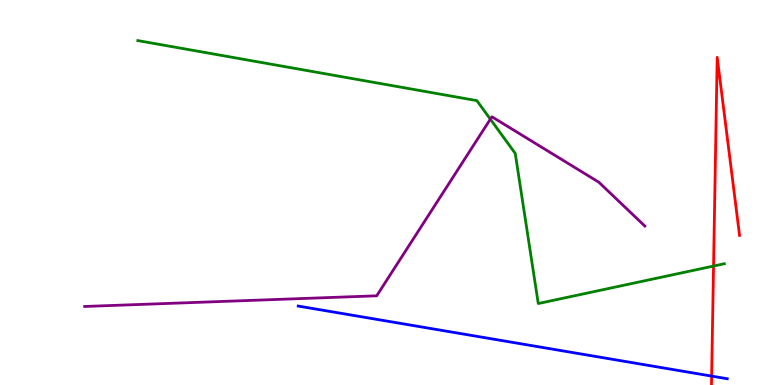[{'lines': ['blue', 'red'], 'intersections': [{'x': 9.18, 'y': 0.231}]}, {'lines': ['green', 'red'], 'intersections': [{'x': 9.21, 'y': 3.09}]}, {'lines': ['purple', 'red'], 'intersections': []}, {'lines': ['blue', 'green'], 'intersections': []}, {'lines': ['blue', 'purple'], 'intersections': []}, {'lines': ['green', 'purple'], 'intersections': [{'x': 6.33, 'y': 6.9}]}]